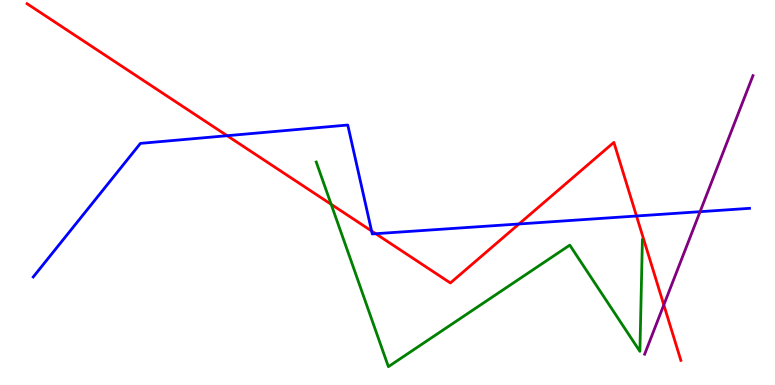[{'lines': ['blue', 'red'], 'intersections': [{'x': 2.93, 'y': 6.48}, {'x': 4.79, 'y': 4.0}, {'x': 4.85, 'y': 3.93}, {'x': 6.7, 'y': 4.18}, {'x': 8.21, 'y': 4.39}]}, {'lines': ['green', 'red'], 'intersections': [{'x': 4.27, 'y': 4.69}]}, {'lines': ['purple', 'red'], 'intersections': [{'x': 8.57, 'y': 2.08}]}, {'lines': ['blue', 'green'], 'intersections': []}, {'lines': ['blue', 'purple'], 'intersections': [{'x': 9.03, 'y': 4.5}]}, {'lines': ['green', 'purple'], 'intersections': []}]